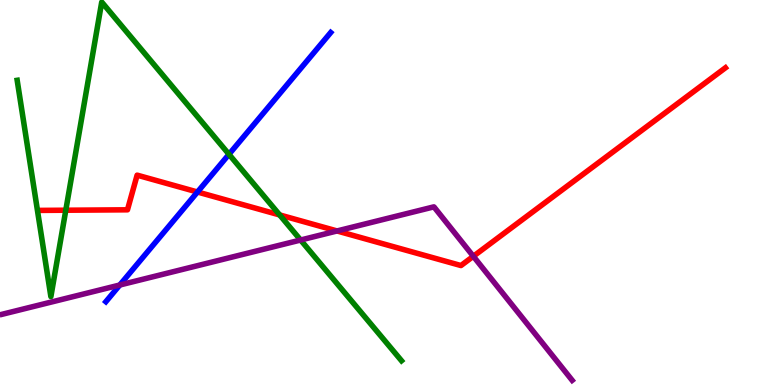[{'lines': ['blue', 'red'], 'intersections': [{'x': 2.55, 'y': 5.01}]}, {'lines': ['green', 'red'], 'intersections': [{'x': 0.849, 'y': 4.54}, {'x': 3.61, 'y': 4.42}]}, {'lines': ['purple', 'red'], 'intersections': [{'x': 4.35, 'y': 4.0}, {'x': 6.11, 'y': 3.34}]}, {'lines': ['blue', 'green'], 'intersections': [{'x': 2.95, 'y': 5.99}]}, {'lines': ['blue', 'purple'], 'intersections': [{'x': 1.55, 'y': 2.6}]}, {'lines': ['green', 'purple'], 'intersections': [{'x': 3.88, 'y': 3.77}]}]